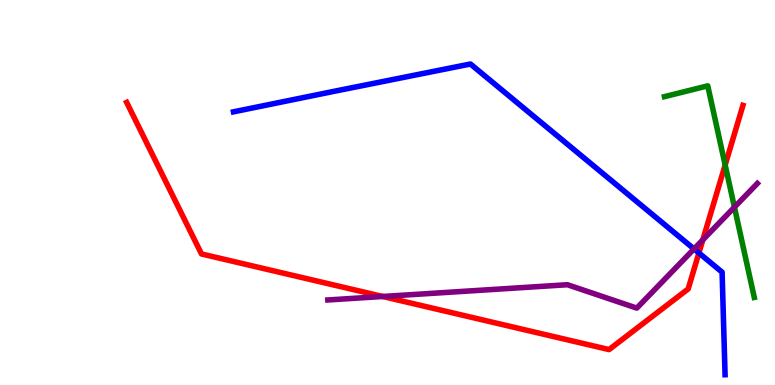[{'lines': ['blue', 'red'], 'intersections': [{'x': 9.02, 'y': 3.43}]}, {'lines': ['green', 'red'], 'intersections': [{'x': 9.36, 'y': 5.71}]}, {'lines': ['purple', 'red'], 'intersections': [{'x': 4.94, 'y': 2.3}, {'x': 9.07, 'y': 3.77}]}, {'lines': ['blue', 'green'], 'intersections': []}, {'lines': ['blue', 'purple'], 'intersections': [{'x': 8.96, 'y': 3.53}]}, {'lines': ['green', 'purple'], 'intersections': [{'x': 9.48, 'y': 4.62}]}]